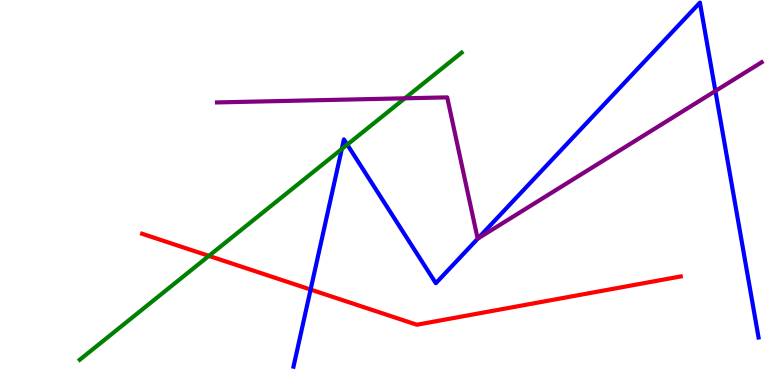[{'lines': ['blue', 'red'], 'intersections': [{'x': 4.01, 'y': 2.48}]}, {'lines': ['green', 'red'], 'intersections': [{'x': 2.7, 'y': 3.35}]}, {'lines': ['purple', 'red'], 'intersections': []}, {'lines': ['blue', 'green'], 'intersections': [{'x': 4.41, 'y': 6.13}, {'x': 4.48, 'y': 6.24}]}, {'lines': ['blue', 'purple'], 'intersections': [{'x': 6.17, 'y': 3.8}, {'x': 9.23, 'y': 7.64}]}, {'lines': ['green', 'purple'], 'intersections': [{'x': 5.22, 'y': 7.45}]}]